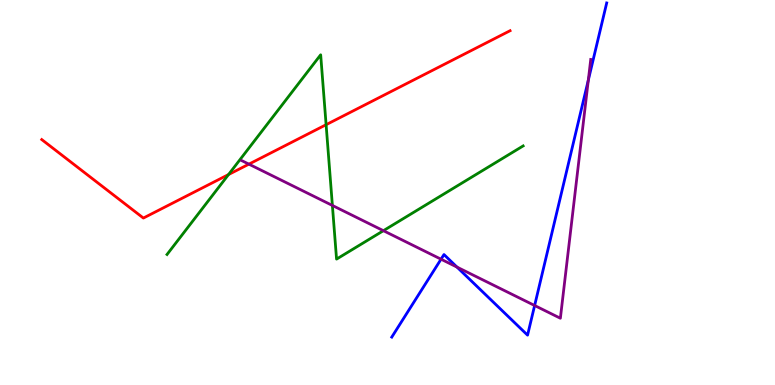[{'lines': ['blue', 'red'], 'intersections': []}, {'lines': ['green', 'red'], 'intersections': [{'x': 2.95, 'y': 5.47}, {'x': 4.21, 'y': 6.76}]}, {'lines': ['purple', 'red'], 'intersections': [{'x': 3.21, 'y': 5.74}]}, {'lines': ['blue', 'green'], 'intersections': []}, {'lines': ['blue', 'purple'], 'intersections': [{'x': 5.69, 'y': 3.27}, {'x': 5.9, 'y': 3.06}, {'x': 6.9, 'y': 2.06}, {'x': 7.59, 'y': 7.92}]}, {'lines': ['green', 'purple'], 'intersections': [{'x': 4.29, 'y': 4.66}, {'x': 4.95, 'y': 4.01}]}]